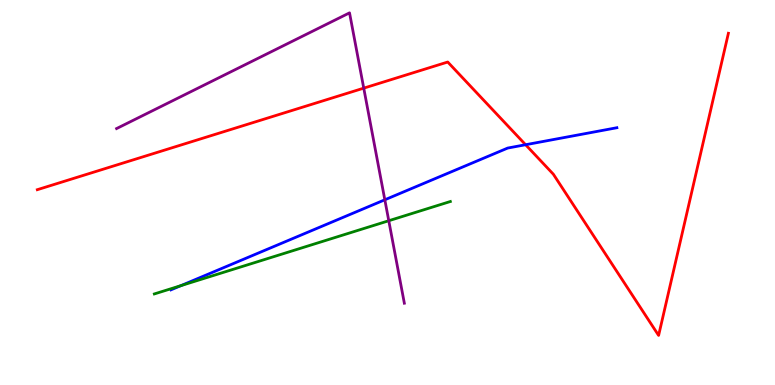[{'lines': ['blue', 'red'], 'intersections': [{'x': 6.78, 'y': 6.24}]}, {'lines': ['green', 'red'], 'intersections': []}, {'lines': ['purple', 'red'], 'intersections': [{'x': 4.69, 'y': 7.71}]}, {'lines': ['blue', 'green'], 'intersections': [{'x': 2.33, 'y': 2.58}]}, {'lines': ['blue', 'purple'], 'intersections': [{'x': 4.97, 'y': 4.81}]}, {'lines': ['green', 'purple'], 'intersections': [{'x': 5.02, 'y': 4.27}]}]